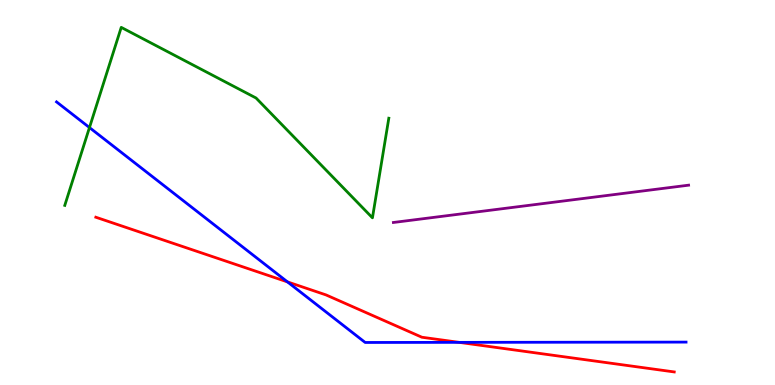[{'lines': ['blue', 'red'], 'intersections': [{'x': 3.71, 'y': 2.68}, {'x': 5.92, 'y': 1.11}]}, {'lines': ['green', 'red'], 'intersections': []}, {'lines': ['purple', 'red'], 'intersections': []}, {'lines': ['blue', 'green'], 'intersections': [{'x': 1.15, 'y': 6.69}]}, {'lines': ['blue', 'purple'], 'intersections': []}, {'lines': ['green', 'purple'], 'intersections': []}]